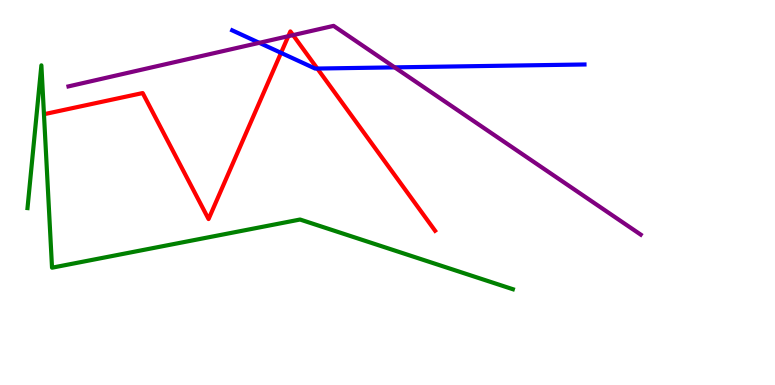[{'lines': ['blue', 'red'], 'intersections': [{'x': 3.63, 'y': 8.63}, {'x': 4.09, 'y': 8.22}]}, {'lines': ['green', 'red'], 'intersections': []}, {'lines': ['purple', 'red'], 'intersections': [{'x': 3.72, 'y': 9.06}, {'x': 3.78, 'y': 9.09}]}, {'lines': ['blue', 'green'], 'intersections': []}, {'lines': ['blue', 'purple'], 'intersections': [{'x': 3.35, 'y': 8.89}, {'x': 5.09, 'y': 8.25}]}, {'lines': ['green', 'purple'], 'intersections': []}]